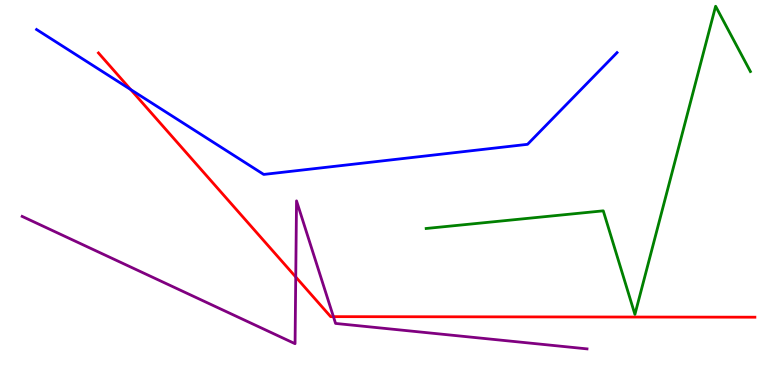[{'lines': ['blue', 'red'], 'intersections': [{'x': 1.69, 'y': 7.67}]}, {'lines': ['green', 'red'], 'intersections': []}, {'lines': ['purple', 'red'], 'intersections': [{'x': 3.82, 'y': 2.81}, {'x': 4.3, 'y': 1.78}]}, {'lines': ['blue', 'green'], 'intersections': []}, {'lines': ['blue', 'purple'], 'intersections': []}, {'lines': ['green', 'purple'], 'intersections': []}]